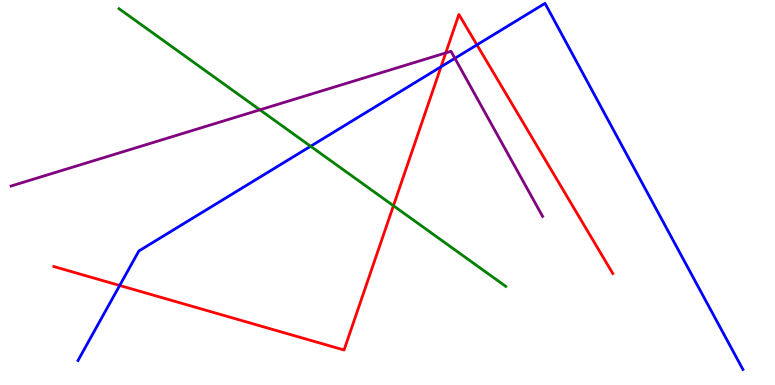[{'lines': ['blue', 'red'], 'intersections': [{'x': 1.54, 'y': 2.58}, {'x': 5.69, 'y': 8.27}, {'x': 6.15, 'y': 8.83}]}, {'lines': ['green', 'red'], 'intersections': [{'x': 5.08, 'y': 4.66}]}, {'lines': ['purple', 'red'], 'intersections': [{'x': 5.75, 'y': 8.63}]}, {'lines': ['blue', 'green'], 'intersections': [{'x': 4.01, 'y': 6.2}]}, {'lines': ['blue', 'purple'], 'intersections': [{'x': 5.87, 'y': 8.49}]}, {'lines': ['green', 'purple'], 'intersections': [{'x': 3.35, 'y': 7.15}]}]